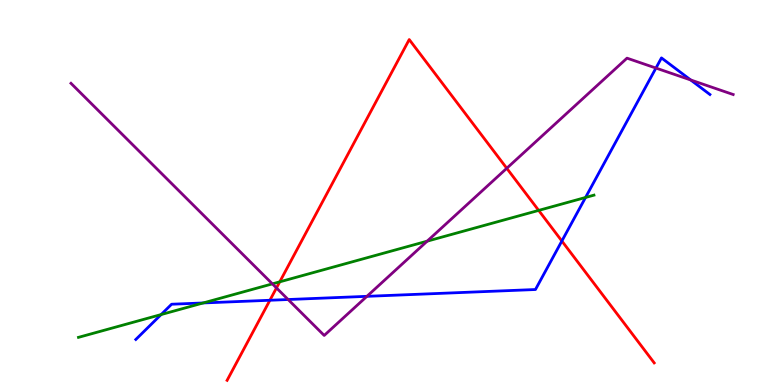[{'lines': ['blue', 'red'], 'intersections': [{'x': 3.48, 'y': 2.2}, {'x': 7.25, 'y': 3.74}]}, {'lines': ['green', 'red'], 'intersections': [{'x': 3.61, 'y': 2.68}, {'x': 6.95, 'y': 4.54}]}, {'lines': ['purple', 'red'], 'intersections': [{'x': 3.57, 'y': 2.52}, {'x': 6.54, 'y': 5.63}]}, {'lines': ['blue', 'green'], 'intersections': [{'x': 2.08, 'y': 1.83}, {'x': 2.62, 'y': 2.13}, {'x': 7.56, 'y': 4.87}]}, {'lines': ['blue', 'purple'], 'intersections': [{'x': 3.72, 'y': 2.22}, {'x': 4.73, 'y': 2.3}, {'x': 8.46, 'y': 8.23}, {'x': 8.91, 'y': 7.92}]}, {'lines': ['green', 'purple'], 'intersections': [{'x': 3.51, 'y': 2.63}, {'x': 5.51, 'y': 3.74}]}]